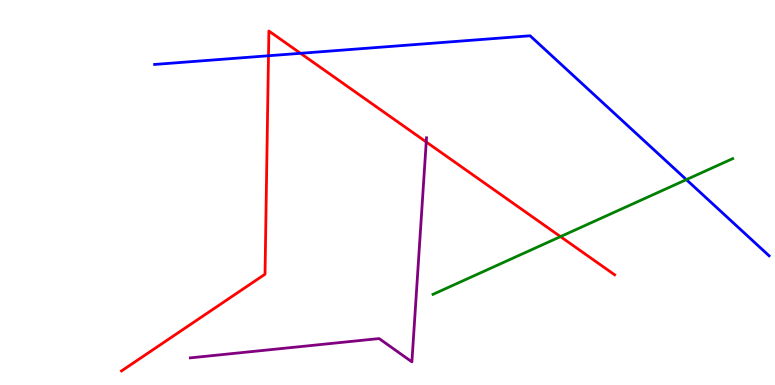[{'lines': ['blue', 'red'], 'intersections': [{'x': 3.46, 'y': 8.55}, {'x': 3.88, 'y': 8.62}]}, {'lines': ['green', 'red'], 'intersections': [{'x': 7.23, 'y': 3.85}]}, {'lines': ['purple', 'red'], 'intersections': [{'x': 5.5, 'y': 6.31}]}, {'lines': ['blue', 'green'], 'intersections': [{'x': 8.86, 'y': 5.33}]}, {'lines': ['blue', 'purple'], 'intersections': []}, {'lines': ['green', 'purple'], 'intersections': []}]